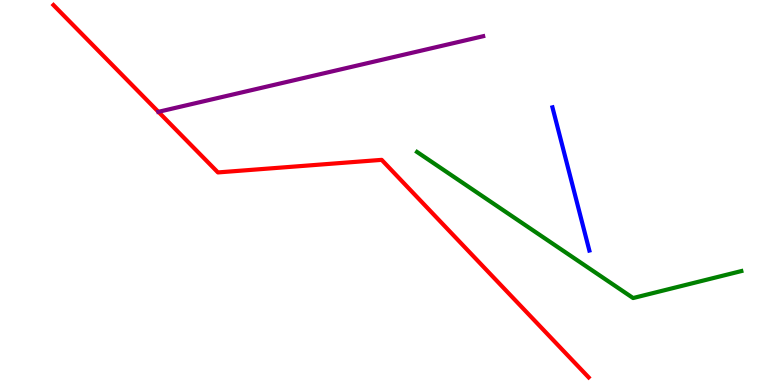[{'lines': ['blue', 'red'], 'intersections': []}, {'lines': ['green', 'red'], 'intersections': []}, {'lines': ['purple', 'red'], 'intersections': [{'x': 2.04, 'y': 7.1}]}, {'lines': ['blue', 'green'], 'intersections': []}, {'lines': ['blue', 'purple'], 'intersections': []}, {'lines': ['green', 'purple'], 'intersections': []}]